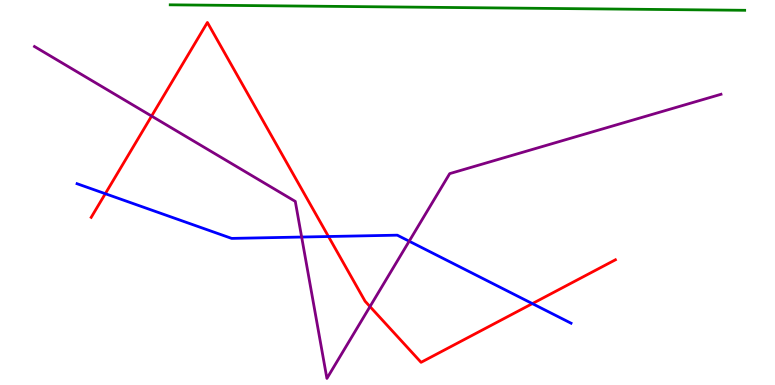[{'lines': ['blue', 'red'], 'intersections': [{'x': 1.36, 'y': 4.97}, {'x': 4.24, 'y': 3.86}, {'x': 6.87, 'y': 2.11}]}, {'lines': ['green', 'red'], 'intersections': []}, {'lines': ['purple', 'red'], 'intersections': [{'x': 1.96, 'y': 6.99}, {'x': 4.77, 'y': 2.04}]}, {'lines': ['blue', 'green'], 'intersections': []}, {'lines': ['blue', 'purple'], 'intersections': [{'x': 3.89, 'y': 3.84}, {'x': 5.28, 'y': 3.73}]}, {'lines': ['green', 'purple'], 'intersections': []}]